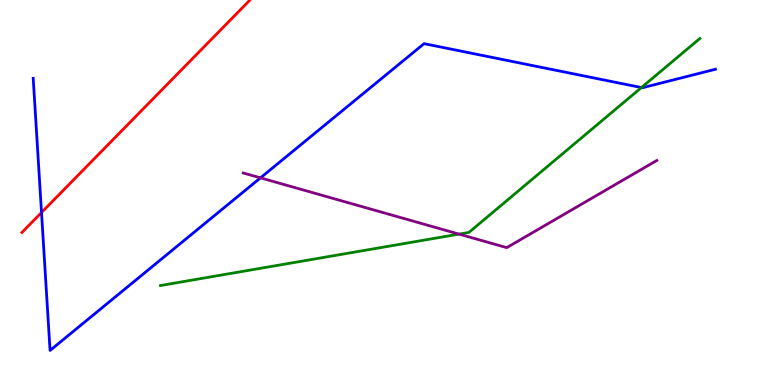[{'lines': ['blue', 'red'], 'intersections': [{'x': 0.536, 'y': 4.48}]}, {'lines': ['green', 'red'], 'intersections': []}, {'lines': ['purple', 'red'], 'intersections': []}, {'lines': ['blue', 'green'], 'intersections': [{'x': 8.28, 'y': 7.73}]}, {'lines': ['blue', 'purple'], 'intersections': [{'x': 3.36, 'y': 5.38}]}, {'lines': ['green', 'purple'], 'intersections': [{'x': 5.92, 'y': 3.92}]}]